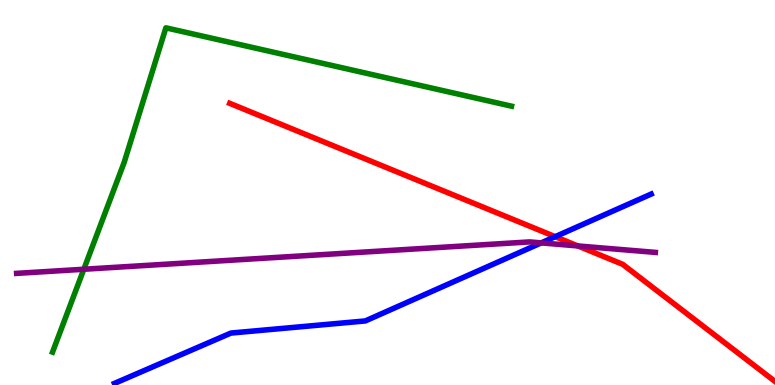[{'lines': ['blue', 'red'], 'intersections': [{'x': 7.16, 'y': 3.85}]}, {'lines': ['green', 'red'], 'intersections': []}, {'lines': ['purple', 'red'], 'intersections': [{'x': 7.46, 'y': 3.61}]}, {'lines': ['blue', 'green'], 'intersections': []}, {'lines': ['blue', 'purple'], 'intersections': [{'x': 6.98, 'y': 3.69}]}, {'lines': ['green', 'purple'], 'intersections': [{'x': 1.08, 'y': 3.01}]}]